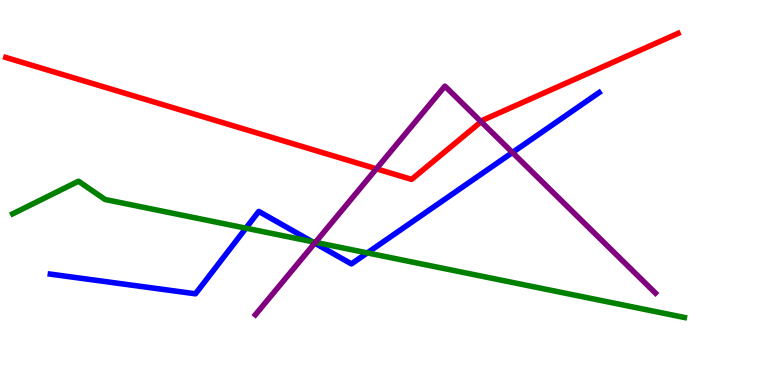[{'lines': ['blue', 'red'], 'intersections': []}, {'lines': ['green', 'red'], 'intersections': []}, {'lines': ['purple', 'red'], 'intersections': [{'x': 4.86, 'y': 5.62}, {'x': 6.21, 'y': 6.84}]}, {'lines': ['blue', 'green'], 'intersections': [{'x': 3.17, 'y': 4.07}, {'x': 4.03, 'y': 3.72}, {'x': 4.74, 'y': 3.43}]}, {'lines': ['blue', 'purple'], 'intersections': [{'x': 4.06, 'y': 3.68}, {'x': 6.61, 'y': 6.04}]}, {'lines': ['green', 'purple'], 'intersections': [{'x': 4.07, 'y': 3.71}]}]